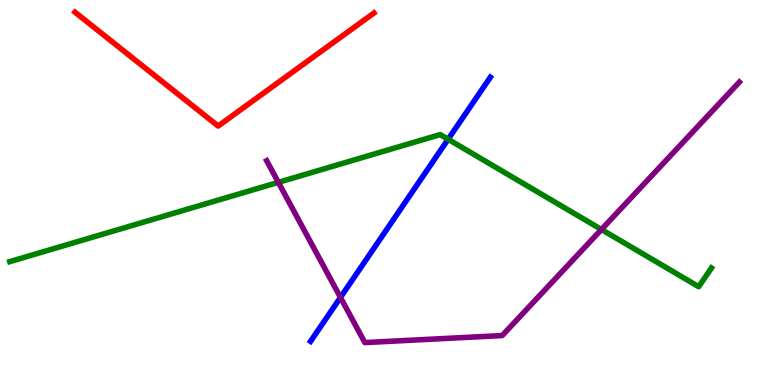[{'lines': ['blue', 'red'], 'intersections': []}, {'lines': ['green', 'red'], 'intersections': []}, {'lines': ['purple', 'red'], 'intersections': []}, {'lines': ['blue', 'green'], 'intersections': [{'x': 5.78, 'y': 6.38}]}, {'lines': ['blue', 'purple'], 'intersections': [{'x': 4.39, 'y': 2.27}]}, {'lines': ['green', 'purple'], 'intersections': [{'x': 3.59, 'y': 5.26}, {'x': 7.76, 'y': 4.04}]}]